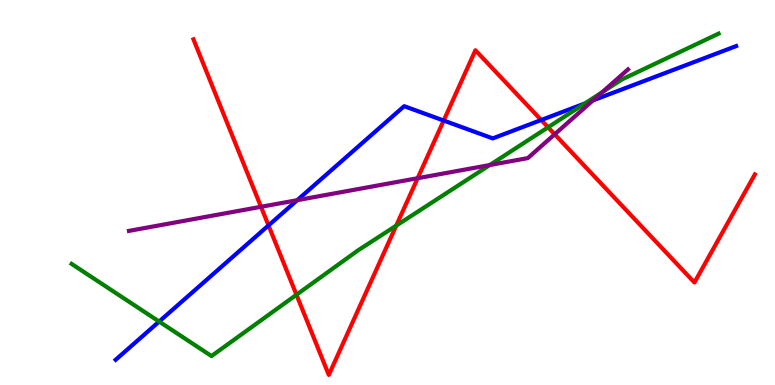[{'lines': ['blue', 'red'], 'intersections': [{'x': 3.46, 'y': 4.14}, {'x': 5.72, 'y': 6.87}, {'x': 6.98, 'y': 6.88}]}, {'lines': ['green', 'red'], 'intersections': [{'x': 3.83, 'y': 2.34}, {'x': 5.11, 'y': 4.14}, {'x': 7.07, 'y': 6.69}]}, {'lines': ['purple', 'red'], 'intersections': [{'x': 3.37, 'y': 4.63}, {'x': 5.39, 'y': 5.37}, {'x': 7.16, 'y': 6.51}]}, {'lines': ['blue', 'green'], 'intersections': [{'x': 2.05, 'y': 1.65}, {'x': 7.55, 'y': 7.31}]}, {'lines': ['blue', 'purple'], 'intersections': [{'x': 3.84, 'y': 4.8}, {'x': 7.65, 'y': 7.39}]}, {'lines': ['green', 'purple'], 'intersections': [{'x': 6.32, 'y': 5.71}, {'x': 7.77, 'y': 7.6}]}]